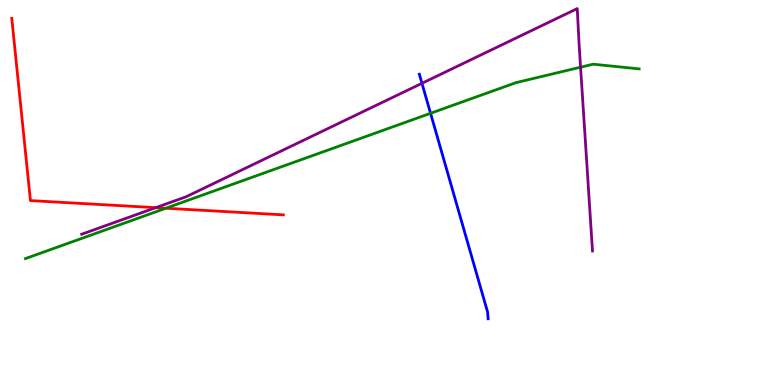[{'lines': ['blue', 'red'], 'intersections': []}, {'lines': ['green', 'red'], 'intersections': [{'x': 2.14, 'y': 4.59}]}, {'lines': ['purple', 'red'], 'intersections': [{'x': 2.01, 'y': 4.61}]}, {'lines': ['blue', 'green'], 'intersections': [{'x': 5.56, 'y': 7.06}]}, {'lines': ['blue', 'purple'], 'intersections': [{'x': 5.44, 'y': 7.84}]}, {'lines': ['green', 'purple'], 'intersections': [{'x': 7.49, 'y': 8.25}]}]